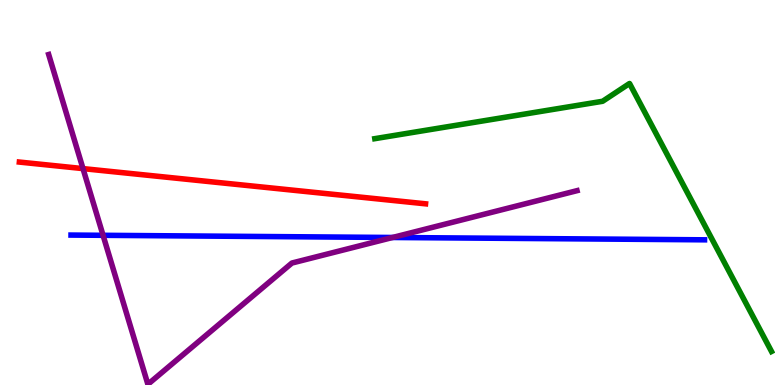[{'lines': ['blue', 'red'], 'intersections': []}, {'lines': ['green', 'red'], 'intersections': []}, {'lines': ['purple', 'red'], 'intersections': [{'x': 1.07, 'y': 5.62}]}, {'lines': ['blue', 'green'], 'intersections': []}, {'lines': ['blue', 'purple'], 'intersections': [{'x': 1.33, 'y': 3.89}, {'x': 5.07, 'y': 3.83}]}, {'lines': ['green', 'purple'], 'intersections': []}]